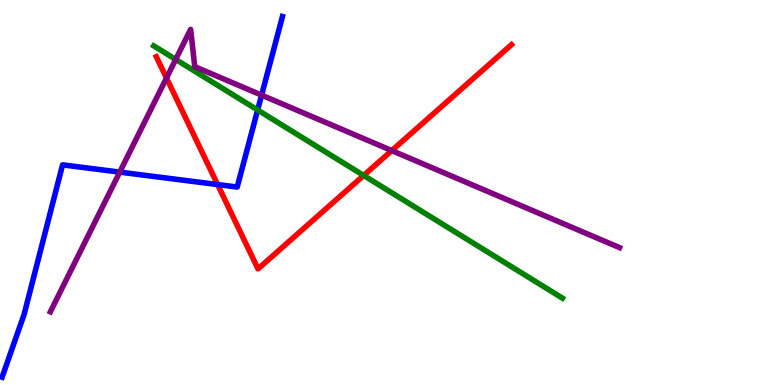[{'lines': ['blue', 'red'], 'intersections': [{'x': 2.81, 'y': 5.21}]}, {'lines': ['green', 'red'], 'intersections': [{'x': 4.69, 'y': 5.44}]}, {'lines': ['purple', 'red'], 'intersections': [{'x': 2.15, 'y': 7.97}, {'x': 5.06, 'y': 6.09}]}, {'lines': ['blue', 'green'], 'intersections': [{'x': 3.32, 'y': 7.14}]}, {'lines': ['blue', 'purple'], 'intersections': [{'x': 1.55, 'y': 5.53}, {'x': 3.38, 'y': 7.53}]}, {'lines': ['green', 'purple'], 'intersections': [{'x': 2.27, 'y': 8.46}]}]